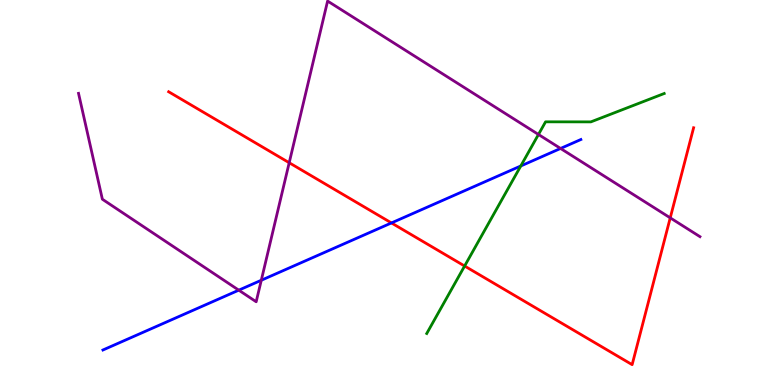[{'lines': ['blue', 'red'], 'intersections': [{'x': 5.05, 'y': 4.21}]}, {'lines': ['green', 'red'], 'intersections': [{'x': 6.0, 'y': 3.09}]}, {'lines': ['purple', 'red'], 'intersections': [{'x': 3.73, 'y': 5.77}, {'x': 8.65, 'y': 4.34}]}, {'lines': ['blue', 'green'], 'intersections': [{'x': 6.72, 'y': 5.69}]}, {'lines': ['blue', 'purple'], 'intersections': [{'x': 3.08, 'y': 2.46}, {'x': 3.37, 'y': 2.72}, {'x': 7.23, 'y': 6.14}]}, {'lines': ['green', 'purple'], 'intersections': [{'x': 6.95, 'y': 6.51}]}]